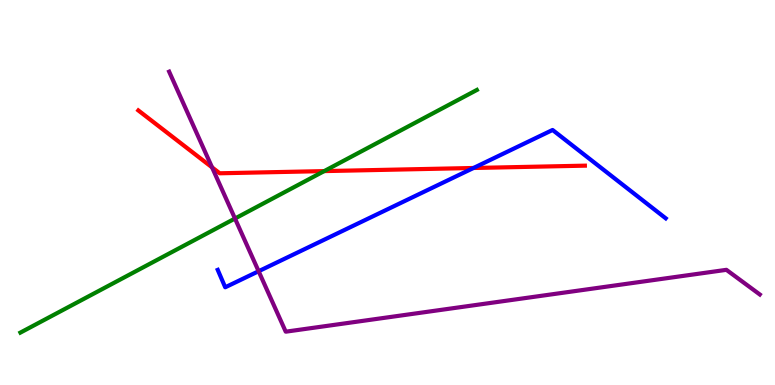[{'lines': ['blue', 'red'], 'intersections': [{'x': 6.11, 'y': 5.64}]}, {'lines': ['green', 'red'], 'intersections': [{'x': 4.18, 'y': 5.56}]}, {'lines': ['purple', 'red'], 'intersections': [{'x': 2.74, 'y': 5.65}]}, {'lines': ['blue', 'green'], 'intersections': []}, {'lines': ['blue', 'purple'], 'intersections': [{'x': 3.34, 'y': 2.95}]}, {'lines': ['green', 'purple'], 'intersections': [{'x': 3.03, 'y': 4.32}]}]